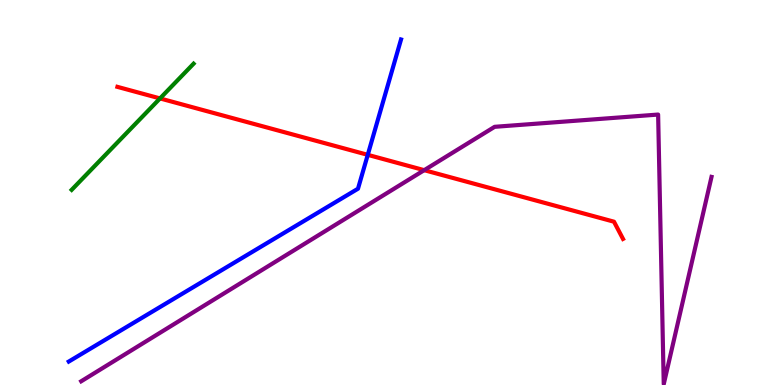[{'lines': ['blue', 'red'], 'intersections': [{'x': 4.75, 'y': 5.98}]}, {'lines': ['green', 'red'], 'intersections': [{'x': 2.06, 'y': 7.44}]}, {'lines': ['purple', 'red'], 'intersections': [{'x': 5.47, 'y': 5.58}]}, {'lines': ['blue', 'green'], 'intersections': []}, {'lines': ['blue', 'purple'], 'intersections': []}, {'lines': ['green', 'purple'], 'intersections': []}]